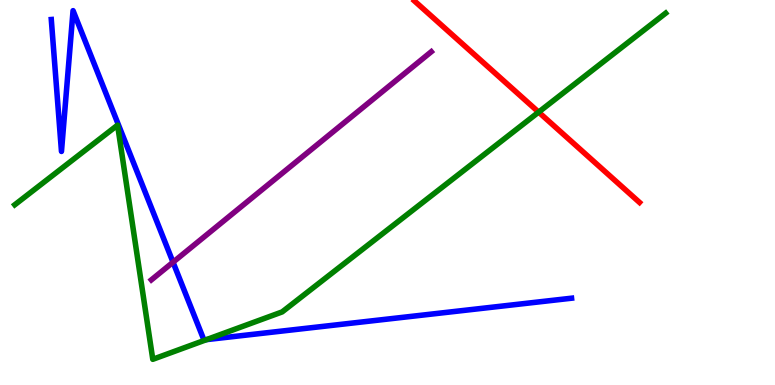[{'lines': ['blue', 'red'], 'intersections': []}, {'lines': ['green', 'red'], 'intersections': [{'x': 6.95, 'y': 7.09}]}, {'lines': ['purple', 'red'], 'intersections': []}, {'lines': ['blue', 'green'], 'intersections': [{'x': 2.67, 'y': 1.18}]}, {'lines': ['blue', 'purple'], 'intersections': [{'x': 2.23, 'y': 3.19}]}, {'lines': ['green', 'purple'], 'intersections': []}]